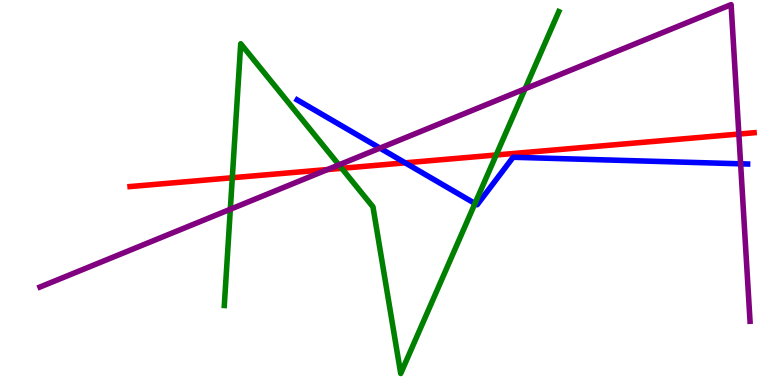[{'lines': ['blue', 'red'], 'intersections': [{'x': 5.23, 'y': 5.77}]}, {'lines': ['green', 'red'], 'intersections': [{'x': 3.0, 'y': 5.38}, {'x': 4.41, 'y': 5.63}, {'x': 6.4, 'y': 5.97}]}, {'lines': ['purple', 'red'], 'intersections': [{'x': 4.23, 'y': 5.6}, {'x': 9.53, 'y': 6.52}]}, {'lines': ['blue', 'green'], 'intersections': [{'x': 6.13, 'y': 4.71}]}, {'lines': ['blue', 'purple'], 'intersections': [{'x': 4.9, 'y': 6.15}, {'x': 9.56, 'y': 5.75}]}, {'lines': ['green', 'purple'], 'intersections': [{'x': 2.97, 'y': 4.57}, {'x': 4.37, 'y': 5.72}, {'x': 6.78, 'y': 7.69}]}]